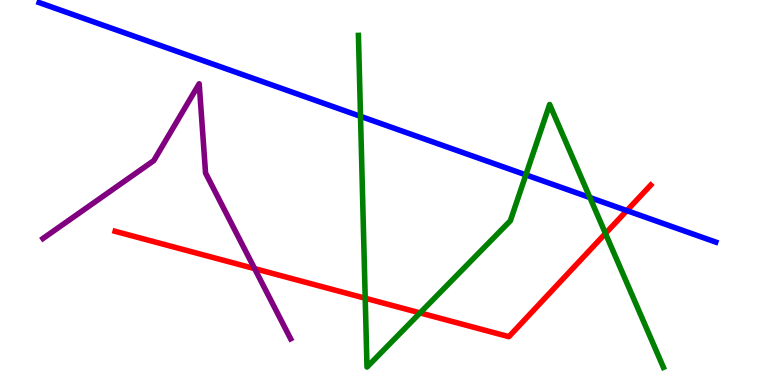[{'lines': ['blue', 'red'], 'intersections': [{'x': 8.09, 'y': 4.53}]}, {'lines': ['green', 'red'], 'intersections': [{'x': 4.71, 'y': 2.25}, {'x': 5.42, 'y': 1.87}, {'x': 7.81, 'y': 3.94}]}, {'lines': ['purple', 'red'], 'intersections': [{'x': 3.29, 'y': 3.02}]}, {'lines': ['blue', 'green'], 'intersections': [{'x': 4.65, 'y': 6.98}, {'x': 6.79, 'y': 5.46}, {'x': 7.61, 'y': 4.87}]}, {'lines': ['blue', 'purple'], 'intersections': []}, {'lines': ['green', 'purple'], 'intersections': []}]